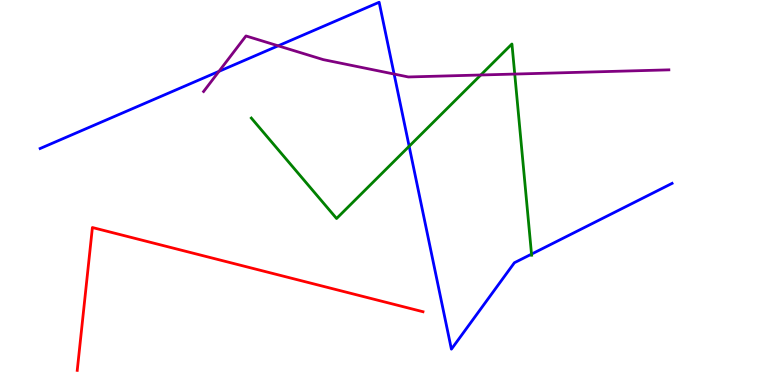[{'lines': ['blue', 'red'], 'intersections': []}, {'lines': ['green', 'red'], 'intersections': []}, {'lines': ['purple', 'red'], 'intersections': []}, {'lines': ['blue', 'green'], 'intersections': [{'x': 5.28, 'y': 6.2}, {'x': 6.86, 'y': 3.4}]}, {'lines': ['blue', 'purple'], 'intersections': [{'x': 2.83, 'y': 8.15}, {'x': 3.59, 'y': 8.81}, {'x': 5.09, 'y': 8.08}]}, {'lines': ['green', 'purple'], 'intersections': [{'x': 6.2, 'y': 8.05}, {'x': 6.64, 'y': 8.08}]}]